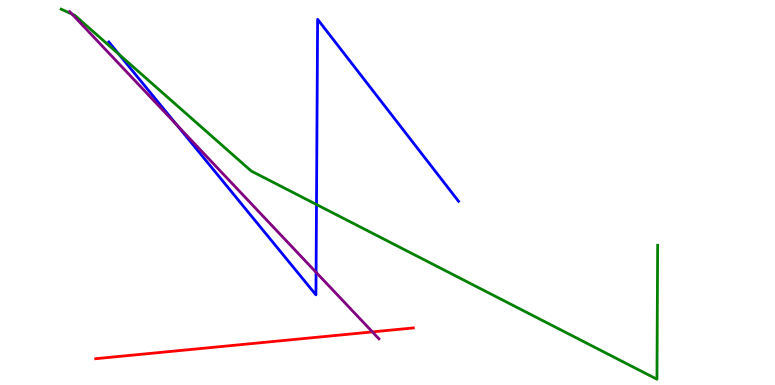[{'lines': ['blue', 'red'], 'intersections': []}, {'lines': ['green', 'red'], 'intersections': []}, {'lines': ['purple', 'red'], 'intersections': [{'x': 4.81, 'y': 1.38}]}, {'lines': ['blue', 'green'], 'intersections': [{'x': 1.54, 'y': 8.59}, {'x': 4.08, 'y': 4.69}]}, {'lines': ['blue', 'purple'], 'intersections': [{'x': 2.28, 'y': 6.76}, {'x': 4.08, 'y': 2.93}]}, {'lines': ['green', 'purple'], 'intersections': [{'x': 0.929, 'y': 9.63}]}]